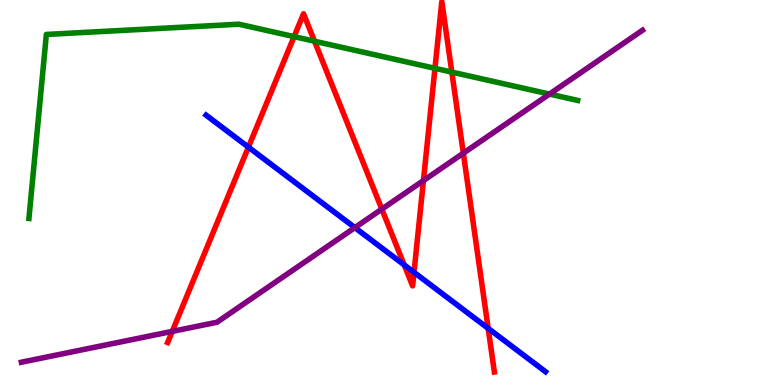[{'lines': ['blue', 'red'], 'intersections': [{'x': 3.21, 'y': 6.18}, {'x': 5.22, 'y': 3.12}, {'x': 5.34, 'y': 2.93}, {'x': 6.3, 'y': 1.47}]}, {'lines': ['green', 'red'], 'intersections': [{'x': 3.79, 'y': 9.05}, {'x': 4.06, 'y': 8.93}, {'x': 5.61, 'y': 8.23}, {'x': 5.83, 'y': 8.13}]}, {'lines': ['purple', 'red'], 'intersections': [{'x': 2.22, 'y': 1.39}, {'x': 4.93, 'y': 4.57}, {'x': 5.46, 'y': 5.31}, {'x': 5.98, 'y': 6.02}]}, {'lines': ['blue', 'green'], 'intersections': []}, {'lines': ['blue', 'purple'], 'intersections': [{'x': 4.58, 'y': 4.09}]}, {'lines': ['green', 'purple'], 'intersections': [{'x': 7.09, 'y': 7.56}]}]